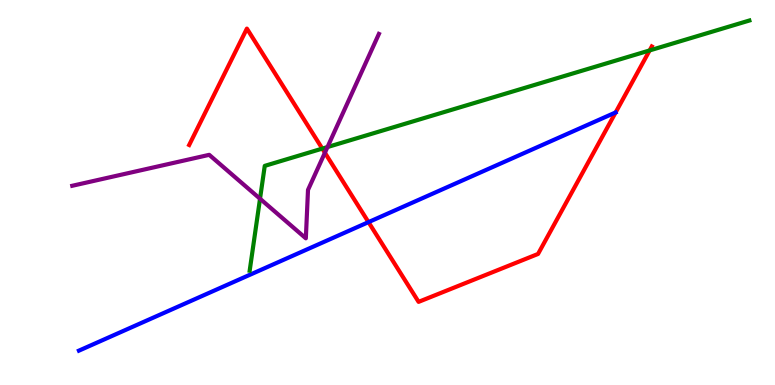[{'lines': ['blue', 'red'], 'intersections': [{'x': 4.75, 'y': 4.23}]}, {'lines': ['green', 'red'], 'intersections': [{'x': 4.16, 'y': 6.14}, {'x': 8.38, 'y': 8.69}]}, {'lines': ['purple', 'red'], 'intersections': [{'x': 4.19, 'y': 6.03}]}, {'lines': ['blue', 'green'], 'intersections': []}, {'lines': ['blue', 'purple'], 'intersections': []}, {'lines': ['green', 'purple'], 'intersections': [{'x': 3.36, 'y': 4.84}, {'x': 4.23, 'y': 6.18}]}]